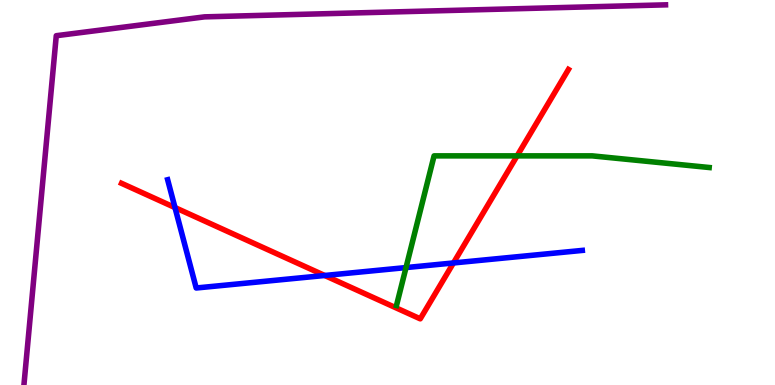[{'lines': ['blue', 'red'], 'intersections': [{'x': 2.26, 'y': 4.61}, {'x': 4.19, 'y': 2.84}, {'x': 5.85, 'y': 3.17}]}, {'lines': ['green', 'red'], 'intersections': [{'x': 6.67, 'y': 5.95}]}, {'lines': ['purple', 'red'], 'intersections': []}, {'lines': ['blue', 'green'], 'intersections': [{'x': 5.24, 'y': 3.05}]}, {'lines': ['blue', 'purple'], 'intersections': []}, {'lines': ['green', 'purple'], 'intersections': []}]